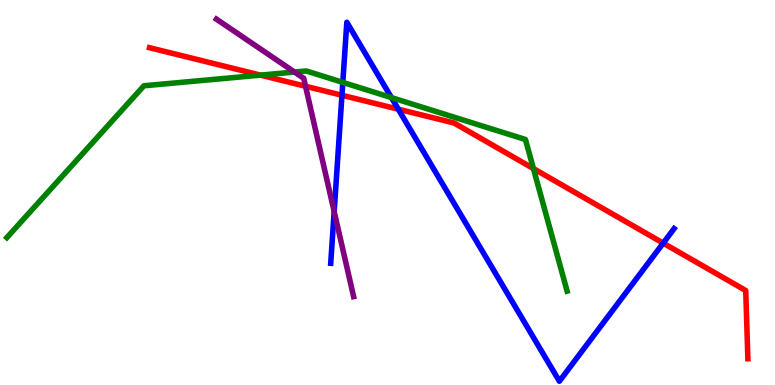[{'lines': ['blue', 'red'], 'intersections': [{'x': 4.41, 'y': 7.53}, {'x': 5.14, 'y': 7.16}, {'x': 8.56, 'y': 3.69}]}, {'lines': ['green', 'red'], 'intersections': [{'x': 3.36, 'y': 8.05}, {'x': 6.88, 'y': 5.62}]}, {'lines': ['purple', 'red'], 'intersections': [{'x': 3.94, 'y': 7.76}]}, {'lines': ['blue', 'green'], 'intersections': [{'x': 4.42, 'y': 7.86}, {'x': 5.05, 'y': 7.47}]}, {'lines': ['blue', 'purple'], 'intersections': [{'x': 4.31, 'y': 4.51}]}, {'lines': ['green', 'purple'], 'intersections': [{'x': 3.8, 'y': 8.13}]}]